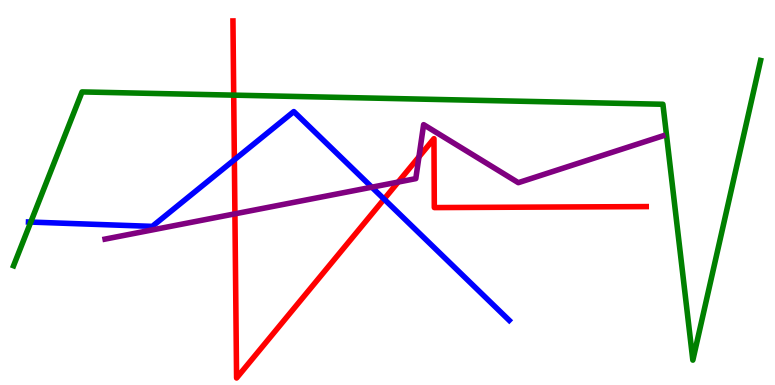[{'lines': ['blue', 'red'], 'intersections': [{'x': 3.02, 'y': 5.85}, {'x': 4.96, 'y': 4.83}]}, {'lines': ['green', 'red'], 'intersections': [{'x': 3.02, 'y': 7.53}]}, {'lines': ['purple', 'red'], 'intersections': [{'x': 3.03, 'y': 4.45}, {'x': 5.14, 'y': 5.27}, {'x': 5.41, 'y': 5.93}]}, {'lines': ['blue', 'green'], 'intersections': [{'x': 0.397, 'y': 4.23}]}, {'lines': ['blue', 'purple'], 'intersections': [{'x': 4.8, 'y': 5.14}]}, {'lines': ['green', 'purple'], 'intersections': []}]